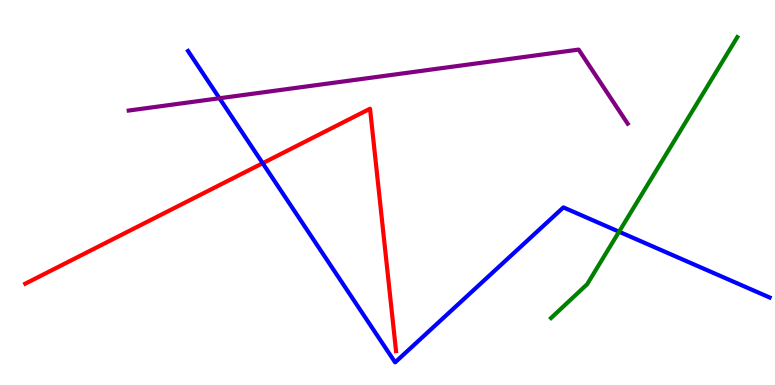[{'lines': ['blue', 'red'], 'intersections': [{'x': 3.39, 'y': 5.76}]}, {'lines': ['green', 'red'], 'intersections': []}, {'lines': ['purple', 'red'], 'intersections': []}, {'lines': ['blue', 'green'], 'intersections': [{'x': 7.99, 'y': 3.98}]}, {'lines': ['blue', 'purple'], 'intersections': [{'x': 2.83, 'y': 7.45}]}, {'lines': ['green', 'purple'], 'intersections': []}]